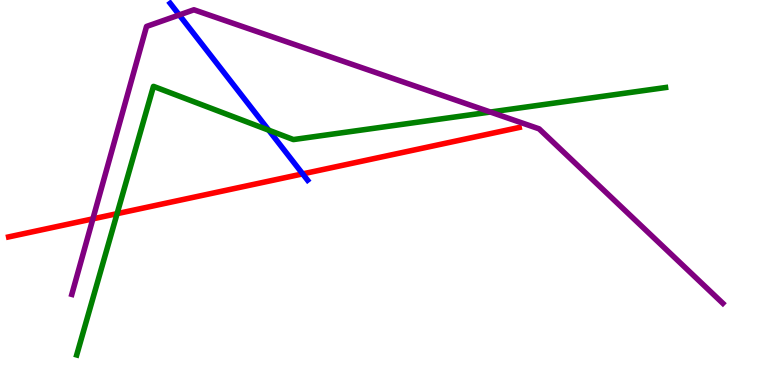[{'lines': ['blue', 'red'], 'intersections': [{'x': 3.91, 'y': 5.48}]}, {'lines': ['green', 'red'], 'intersections': [{'x': 1.51, 'y': 4.45}]}, {'lines': ['purple', 'red'], 'intersections': [{'x': 1.2, 'y': 4.32}]}, {'lines': ['blue', 'green'], 'intersections': [{'x': 3.47, 'y': 6.62}]}, {'lines': ['blue', 'purple'], 'intersections': [{'x': 2.31, 'y': 9.61}]}, {'lines': ['green', 'purple'], 'intersections': [{'x': 6.33, 'y': 7.09}]}]